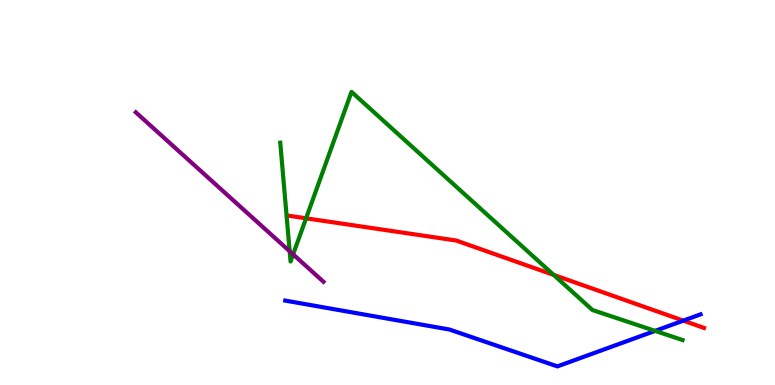[{'lines': ['blue', 'red'], 'intersections': [{'x': 8.82, 'y': 1.67}]}, {'lines': ['green', 'red'], 'intersections': [{'x': 3.95, 'y': 4.33}, {'x': 7.14, 'y': 2.86}]}, {'lines': ['purple', 'red'], 'intersections': []}, {'lines': ['blue', 'green'], 'intersections': [{'x': 8.45, 'y': 1.41}]}, {'lines': ['blue', 'purple'], 'intersections': []}, {'lines': ['green', 'purple'], 'intersections': [{'x': 3.74, 'y': 3.47}, {'x': 3.78, 'y': 3.39}]}]